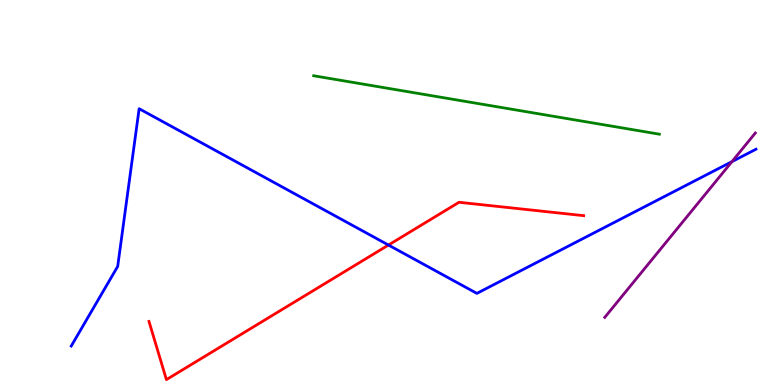[{'lines': ['blue', 'red'], 'intersections': [{'x': 5.01, 'y': 3.64}]}, {'lines': ['green', 'red'], 'intersections': []}, {'lines': ['purple', 'red'], 'intersections': []}, {'lines': ['blue', 'green'], 'intersections': []}, {'lines': ['blue', 'purple'], 'intersections': [{'x': 9.44, 'y': 5.8}]}, {'lines': ['green', 'purple'], 'intersections': []}]